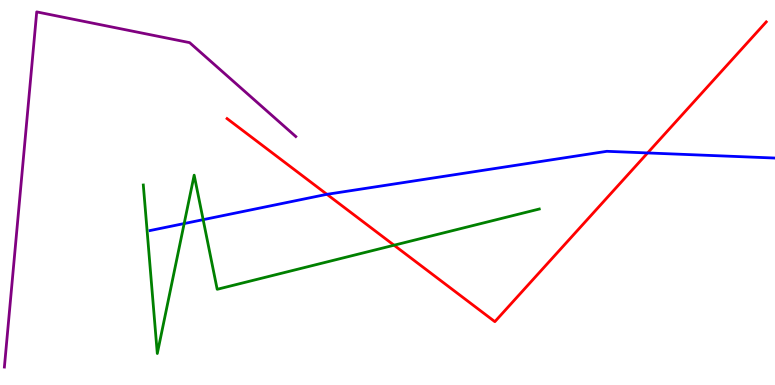[{'lines': ['blue', 'red'], 'intersections': [{'x': 4.22, 'y': 4.95}, {'x': 8.36, 'y': 6.03}]}, {'lines': ['green', 'red'], 'intersections': [{'x': 5.08, 'y': 3.63}]}, {'lines': ['purple', 'red'], 'intersections': []}, {'lines': ['blue', 'green'], 'intersections': [{'x': 2.38, 'y': 4.19}, {'x': 2.62, 'y': 4.29}]}, {'lines': ['blue', 'purple'], 'intersections': []}, {'lines': ['green', 'purple'], 'intersections': []}]